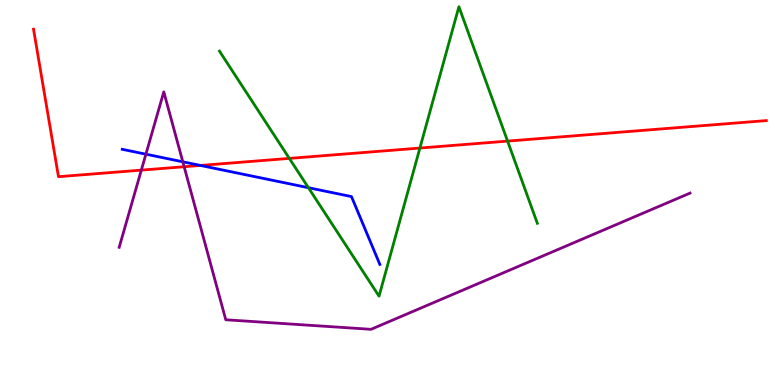[{'lines': ['blue', 'red'], 'intersections': [{'x': 2.59, 'y': 5.7}]}, {'lines': ['green', 'red'], 'intersections': [{'x': 3.73, 'y': 5.89}, {'x': 5.42, 'y': 6.15}, {'x': 6.55, 'y': 6.34}]}, {'lines': ['purple', 'red'], 'intersections': [{'x': 1.82, 'y': 5.58}, {'x': 2.38, 'y': 5.67}]}, {'lines': ['blue', 'green'], 'intersections': [{'x': 3.98, 'y': 5.12}]}, {'lines': ['blue', 'purple'], 'intersections': [{'x': 1.88, 'y': 6.0}, {'x': 2.36, 'y': 5.8}]}, {'lines': ['green', 'purple'], 'intersections': []}]